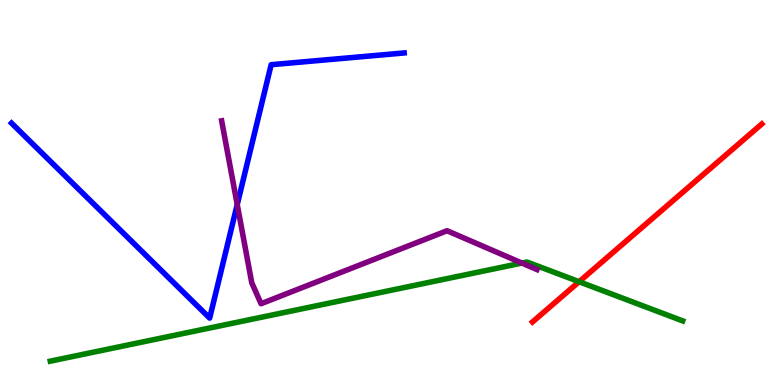[{'lines': ['blue', 'red'], 'intersections': []}, {'lines': ['green', 'red'], 'intersections': [{'x': 7.47, 'y': 2.68}]}, {'lines': ['purple', 'red'], 'intersections': []}, {'lines': ['blue', 'green'], 'intersections': []}, {'lines': ['blue', 'purple'], 'intersections': [{'x': 3.06, 'y': 4.69}]}, {'lines': ['green', 'purple'], 'intersections': [{'x': 6.73, 'y': 3.17}]}]